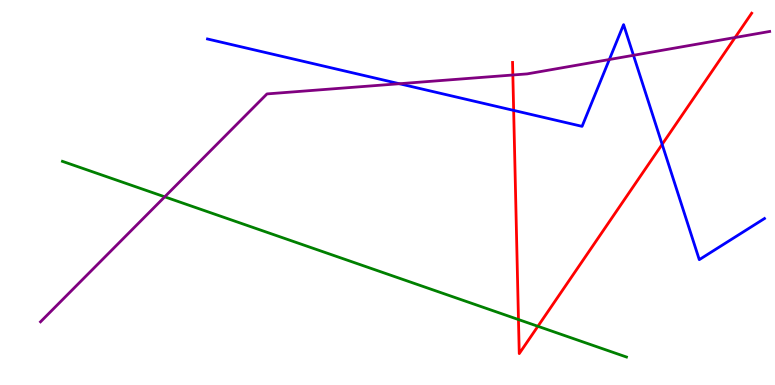[{'lines': ['blue', 'red'], 'intersections': [{'x': 6.63, 'y': 7.13}, {'x': 8.54, 'y': 6.25}]}, {'lines': ['green', 'red'], 'intersections': [{'x': 6.69, 'y': 1.7}, {'x': 6.94, 'y': 1.53}]}, {'lines': ['purple', 'red'], 'intersections': [{'x': 6.62, 'y': 8.05}, {'x': 9.48, 'y': 9.03}]}, {'lines': ['blue', 'green'], 'intersections': []}, {'lines': ['blue', 'purple'], 'intersections': [{'x': 5.15, 'y': 7.83}, {'x': 7.86, 'y': 8.45}, {'x': 8.17, 'y': 8.56}]}, {'lines': ['green', 'purple'], 'intersections': [{'x': 2.13, 'y': 4.89}]}]